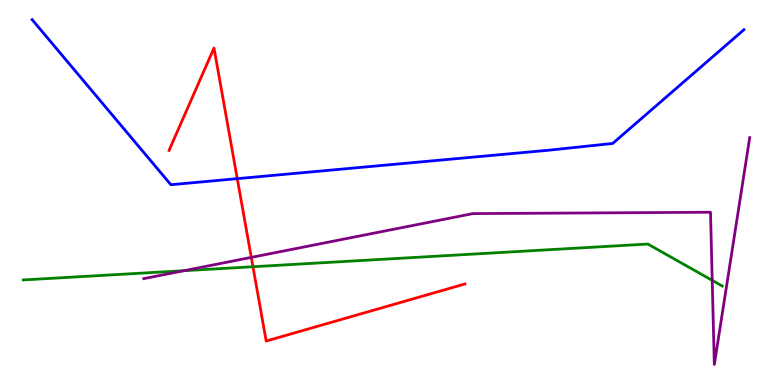[{'lines': ['blue', 'red'], 'intersections': [{'x': 3.06, 'y': 5.36}]}, {'lines': ['green', 'red'], 'intersections': [{'x': 3.26, 'y': 3.07}]}, {'lines': ['purple', 'red'], 'intersections': [{'x': 3.24, 'y': 3.31}]}, {'lines': ['blue', 'green'], 'intersections': []}, {'lines': ['blue', 'purple'], 'intersections': []}, {'lines': ['green', 'purple'], 'intersections': [{'x': 2.37, 'y': 2.97}, {'x': 9.19, 'y': 2.72}]}]